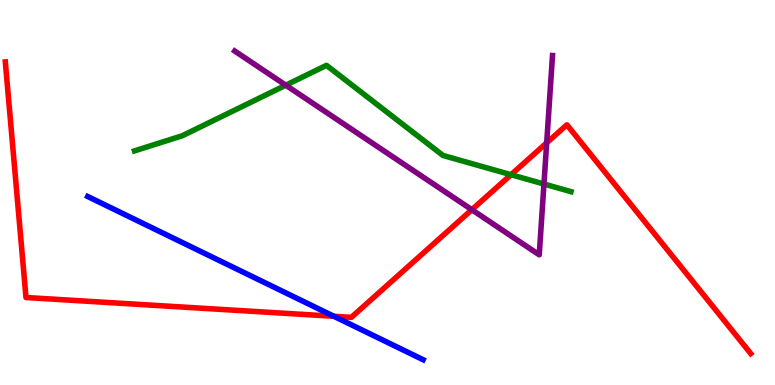[{'lines': ['blue', 'red'], 'intersections': [{'x': 4.31, 'y': 1.78}]}, {'lines': ['green', 'red'], 'intersections': [{'x': 6.59, 'y': 5.46}]}, {'lines': ['purple', 'red'], 'intersections': [{'x': 6.09, 'y': 4.55}, {'x': 7.05, 'y': 6.29}]}, {'lines': ['blue', 'green'], 'intersections': []}, {'lines': ['blue', 'purple'], 'intersections': []}, {'lines': ['green', 'purple'], 'intersections': [{'x': 3.69, 'y': 7.79}, {'x': 7.02, 'y': 5.22}]}]